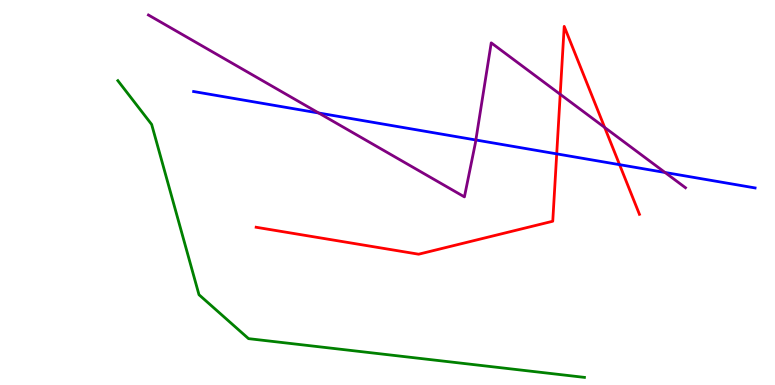[{'lines': ['blue', 'red'], 'intersections': [{'x': 7.18, 'y': 6.0}, {'x': 7.99, 'y': 5.72}]}, {'lines': ['green', 'red'], 'intersections': []}, {'lines': ['purple', 'red'], 'intersections': [{'x': 7.23, 'y': 7.55}, {'x': 7.8, 'y': 6.69}]}, {'lines': ['blue', 'green'], 'intersections': []}, {'lines': ['blue', 'purple'], 'intersections': [{'x': 4.11, 'y': 7.06}, {'x': 6.14, 'y': 6.36}, {'x': 8.58, 'y': 5.52}]}, {'lines': ['green', 'purple'], 'intersections': []}]